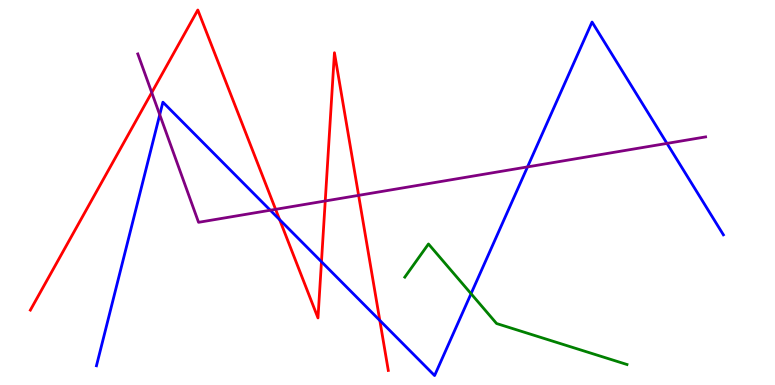[{'lines': ['blue', 'red'], 'intersections': [{'x': 3.61, 'y': 4.3}, {'x': 4.15, 'y': 3.2}, {'x': 4.9, 'y': 1.68}]}, {'lines': ['green', 'red'], 'intersections': []}, {'lines': ['purple', 'red'], 'intersections': [{'x': 1.96, 'y': 7.6}, {'x': 3.56, 'y': 4.56}, {'x': 4.2, 'y': 4.78}, {'x': 4.63, 'y': 4.93}]}, {'lines': ['blue', 'green'], 'intersections': [{'x': 6.08, 'y': 2.37}]}, {'lines': ['blue', 'purple'], 'intersections': [{'x': 2.06, 'y': 7.02}, {'x': 3.49, 'y': 4.54}, {'x': 6.81, 'y': 5.66}, {'x': 8.61, 'y': 6.28}]}, {'lines': ['green', 'purple'], 'intersections': []}]